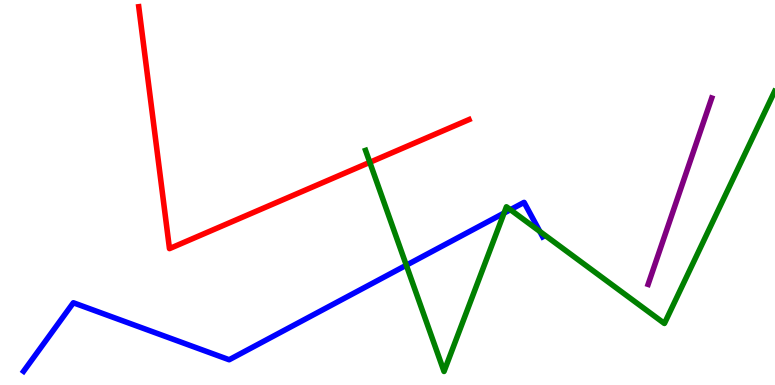[{'lines': ['blue', 'red'], 'intersections': []}, {'lines': ['green', 'red'], 'intersections': [{'x': 4.77, 'y': 5.78}]}, {'lines': ['purple', 'red'], 'intersections': []}, {'lines': ['blue', 'green'], 'intersections': [{'x': 5.24, 'y': 3.11}, {'x': 6.5, 'y': 4.47}, {'x': 6.59, 'y': 4.55}, {'x': 6.97, 'y': 3.99}]}, {'lines': ['blue', 'purple'], 'intersections': []}, {'lines': ['green', 'purple'], 'intersections': []}]